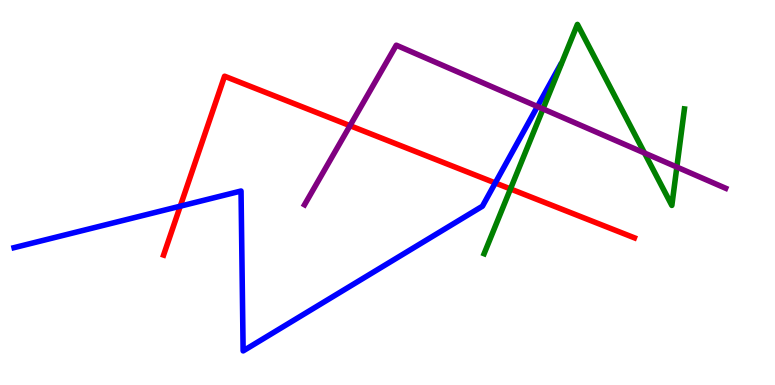[{'lines': ['blue', 'red'], 'intersections': [{'x': 2.33, 'y': 4.64}, {'x': 6.39, 'y': 5.25}]}, {'lines': ['green', 'red'], 'intersections': [{'x': 6.59, 'y': 5.09}]}, {'lines': ['purple', 'red'], 'intersections': [{'x': 4.52, 'y': 6.74}]}, {'lines': ['blue', 'green'], 'intersections': []}, {'lines': ['blue', 'purple'], 'intersections': [{'x': 6.93, 'y': 7.23}]}, {'lines': ['green', 'purple'], 'intersections': [{'x': 7.01, 'y': 7.17}, {'x': 8.32, 'y': 6.03}, {'x': 8.73, 'y': 5.66}]}]